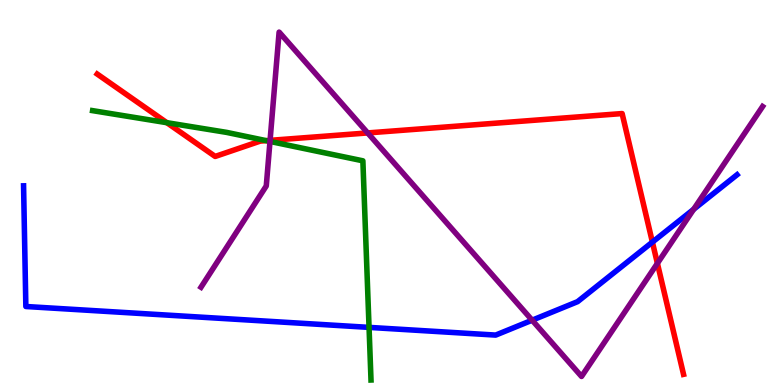[{'lines': ['blue', 'red'], 'intersections': [{'x': 8.42, 'y': 3.71}]}, {'lines': ['green', 'red'], 'intersections': [{'x': 2.15, 'y': 6.81}, {'x': 3.44, 'y': 6.35}]}, {'lines': ['purple', 'red'], 'intersections': [{'x': 3.48, 'y': 6.35}, {'x': 4.74, 'y': 6.55}, {'x': 8.48, 'y': 3.16}]}, {'lines': ['blue', 'green'], 'intersections': [{'x': 4.76, 'y': 1.5}]}, {'lines': ['blue', 'purple'], 'intersections': [{'x': 6.87, 'y': 1.68}, {'x': 8.95, 'y': 4.56}]}, {'lines': ['green', 'purple'], 'intersections': [{'x': 3.48, 'y': 6.33}]}]